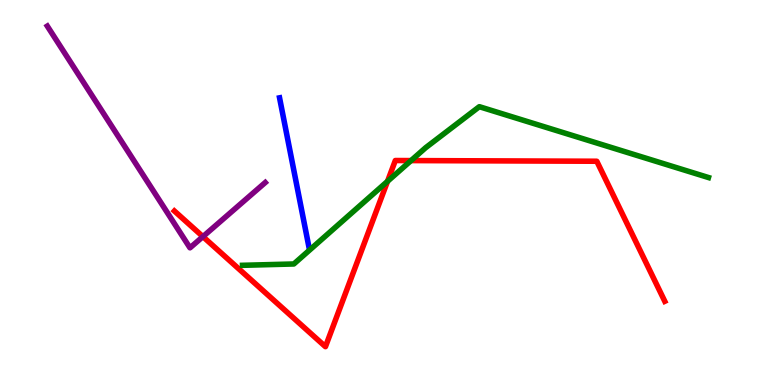[{'lines': ['blue', 'red'], 'intersections': []}, {'lines': ['green', 'red'], 'intersections': [{'x': 5.0, 'y': 5.29}, {'x': 5.3, 'y': 5.83}]}, {'lines': ['purple', 'red'], 'intersections': [{'x': 2.62, 'y': 3.85}]}, {'lines': ['blue', 'green'], 'intersections': []}, {'lines': ['blue', 'purple'], 'intersections': []}, {'lines': ['green', 'purple'], 'intersections': []}]